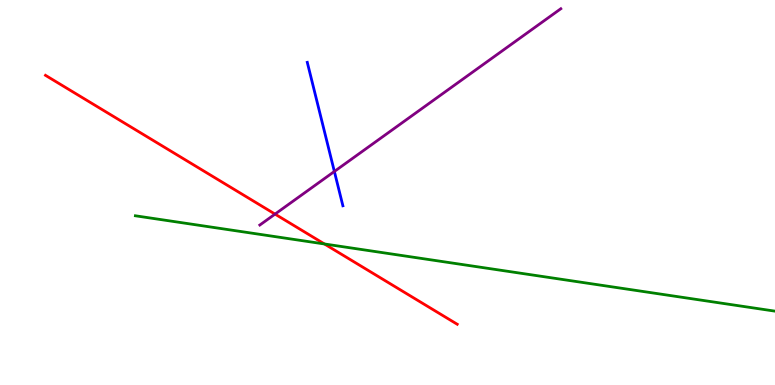[{'lines': ['blue', 'red'], 'intersections': []}, {'lines': ['green', 'red'], 'intersections': [{'x': 4.19, 'y': 3.66}]}, {'lines': ['purple', 'red'], 'intersections': [{'x': 3.55, 'y': 4.44}]}, {'lines': ['blue', 'green'], 'intersections': []}, {'lines': ['blue', 'purple'], 'intersections': [{'x': 4.31, 'y': 5.55}]}, {'lines': ['green', 'purple'], 'intersections': []}]